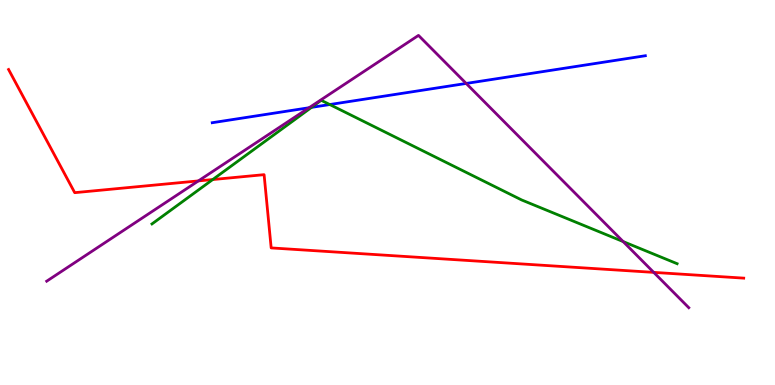[{'lines': ['blue', 'red'], 'intersections': []}, {'lines': ['green', 'red'], 'intersections': [{'x': 2.74, 'y': 5.34}]}, {'lines': ['purple', 'red'], 'intersections': [{'x': 2.56, 'y': 5.3}, {'x': 8.44, 'y': 2.93}]}, {'lines': ['blue', 'green'], 'intersections': [{'x': 4.02, 'y': 7.21}, {'x': 4.26, 'y': 7.28}]}, {'lines': ['blue', 'purple'], 'intersections': [{'x': 3.99, 'y': 7.2}, {'x': 6.02, 'y': 7.83}]}, {'lines': ['green', 'purple'], 'intersections': [{'x': 8.04, 'y': 3.73}]}]